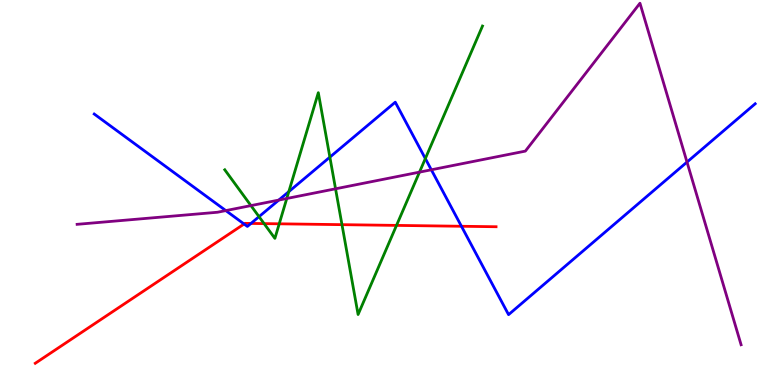[{'lines': ['blue', 'red'], 'intersections': [{'x': 3.15, 'y': 4.18}, {'x': 3.24, 'y': 4.2}, {'x': 5.95, 'y': 4.12}]}, {'lines': ['green', 'red'], 'intersections': [{'x': 3.41, 'y': 4.19}, {'x': 3.6, 'y': 4.19}, {'x': 4.41, 'y': 4.16}, {'x': 5.12, 'y': 4.15}]}, {'lines': ['purple', 'red'], 'intersections': []}, {'lines': ['blue', 'green'], 'intersections': [{'x': 3.34, 'y': 4.37}, {'x': 3.73, 'y': 5.02}, {'x': 4.26, 'y': 5.92}, {'x': 5.49, 'y': 5.88}]}, {'lines': ['blue', 'purple'], 'intersections': [{'x': 2.91, 'y': 4.53}, {'x': 3.6, 'y': 4.8}, {'x': 5.57, 'y': 5.59}, {'x': 8.86, 'y': 5.79}]}, {'lines': ['green', 'purple'], 'intersections': [{'x': 3.24, 'y': 4.66}, {'x': 3.7, 'y': 4.84}, {'x': 4.33, 'y': 5.1}, {'x': 5.41, 'y': 5.53}]}]